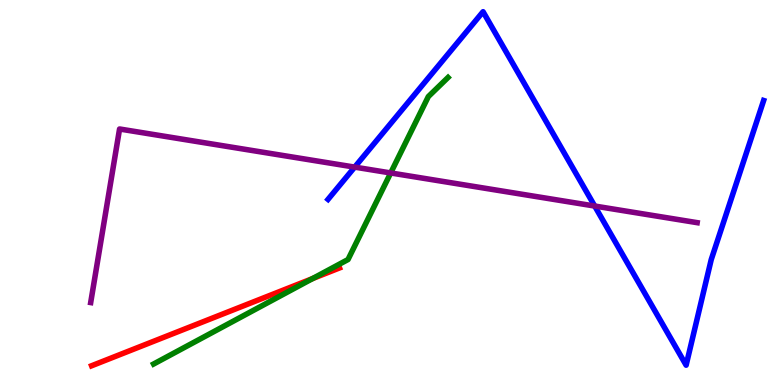[{'lines': ['blue', 'red'], 'intersections': []}, {'lines': ['green', 'red'], 'intersections': [{'x': 4.03, 'y': 2.77}]}, {'lines': ['purple', 'red'], 'intersections': []}, {'lines': ['blue', 'green'], 'intersections': []}, {'lines': ['blue', 'purple'], 'intersections': [{'x': 4.58, 'y': 5.66}, {'x': 7.67, 'y': 4.65}]}, {'lines': ['green', 'purple'], 'intersections': [{'x': 5.04, 'y': 5.51}]}]